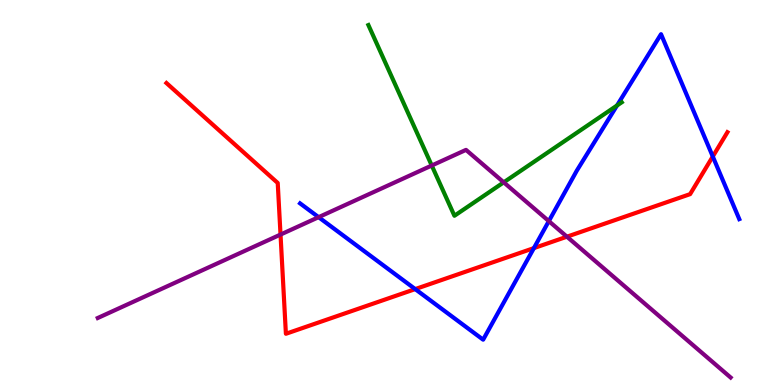[{'lines': ['blue', 'red'], 'intersections': [{'x': 5.36, 'y': 2.49}, {'x': 6.89, 'y': 3.56}, {'x': 9.2, 'y': 5.93}]}, {'lines': ['green', 'red'], 'intersections': []}, {'lines': ['purple', 'red'], 'intersections': [{'x': 3.62, 'y': 3.91}, {'x': 7.32, 'y': 3.85}]}, {'lines': ['blue', 'green'], 'intersections': [{'x': 7.96, 'y': 7.26}]}, {'lines': ['blue', 'purple'], 'intersections': [{'x': 4.11, 'y': 4.36}, {'x': 7.08, 'y': 4.26}]}, {'lines': ['green', 'purple'], 'intersections': [{'x': 5.57, 'y': 5.7}, {'x': 6.5, 'y': 5.26}]}]